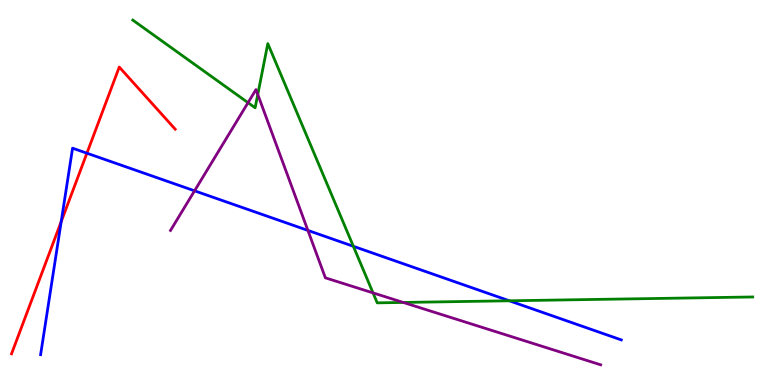[{'lines': ['blue', 'red'], 'intersections': [{'x': 0.79, 'y': 4.24}, {'x': 1.12, 'y': 6.02}]}, {'lines': ['green', 'red'], 'intersections': []}, {'lines': ['purple', 'red'], 'intersections': []}, {'lines': ['blue', 'green'], 'intersections': [{'x': 4.56, 'y': 3.6}, {'x': 6.57, 'y': 2.19}]}, {'lines': ['blue', 'purple'], 'intersections': [{'x': 2.51, 'y': 5.04}, {'x': 3.97, 'y': 4.02}]}, {'lines': ['green', 'purple'], 'intersections': [{'x': 3.2, 'y': 7.33}, {'x': 3.33, 'y': 7.55}, {'x': 4.81, 'y': 2.39}, {'x': 5.2, 'y': 2.14}]}]